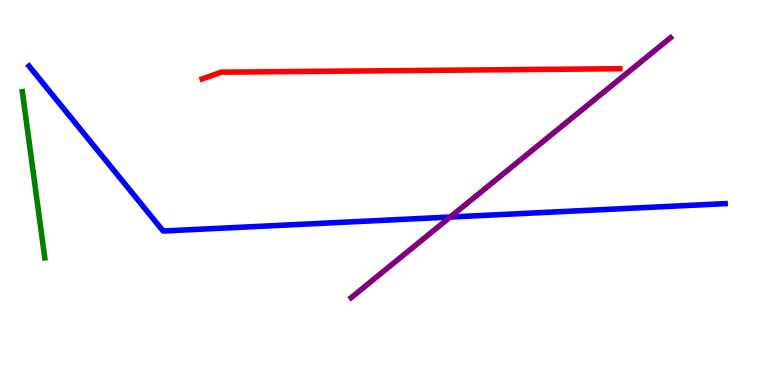[{'lines': ['blue', 'red'], 'intersections': []}, {'lines': ['green', 'red'], 'intersections': []}, {'lines': ['purple', 'red'], 'intersections': []}, {'lines': ['blue', 'green'], 'intersections': []}, {'lines': ['blue', 'purple'], 'intersections': [{'x': 5.81, 'y': 4.36}]}, {'lines': ['green', 'purple'], 'intersections': []}]